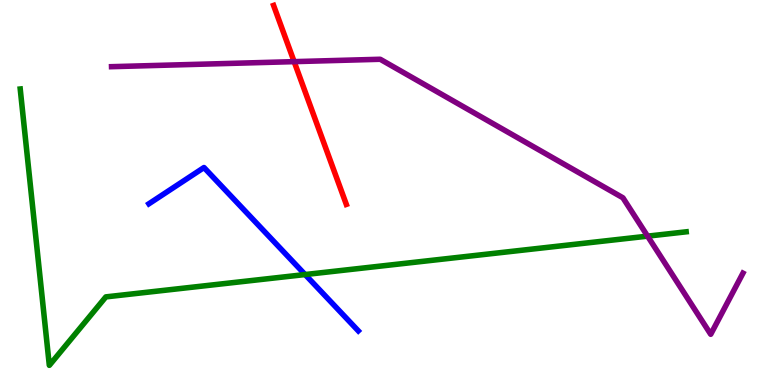[{'lines': ['blue', 'red'], 'intersections': []}, {'lines': ['green', 'red'], 'intersections': []}, {'lines': ['purple', 'red'], 'intersections': [{'x': 3.8, 'y': 8.4}]}, {'lines': ['blue', 'green'], 'intersections': [{'x': 3.94, 'y': 2.87}]}, {'lines': ['blue', 'purple'], 'intersections': []}, {'lines': ['green', 'purple'], 'intersections': [{'x': 8.36, 'y': 3.87}]}]